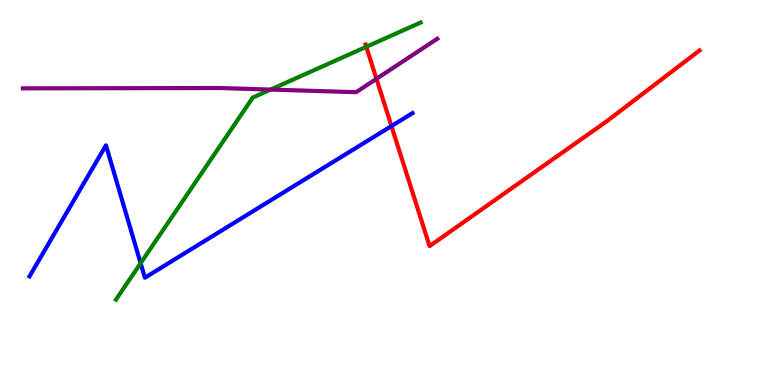[{'lines': ['blue', 'red'], 'intersections': [{'x': 5.05, 'y': 6.73}]}, {'lines': ['green', 'red'], 'intersections': [{'x': 4.73, 'y': 8.78}]}, {'lines': ['purple', 'red'], 'intersections': [{'x': 4.86, 'y': 7.95}]}, {'lines': ['blue', 'green'], 'intersections': [{'x': 1.81, 'y': 3.16}]}, {'lines': ['blue', 'purple'], 'intersections': []}, {'lines': ['green', 'purple'], 'intersections': [{'x': 3.49, 'y': 7.67}]}]